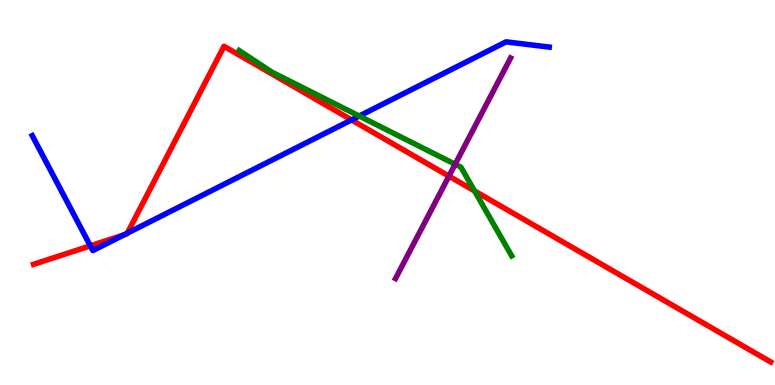[{'lines': ['blue', 'red'], 'intersections': [{'x': 1.17, 'y': 3.61}, {'x': 1.6, 'y': 3.9}, {'x': 1.64, 'y': 3.94}, {'x': 4.54, 'y': 6.89}]}, {'lines': ['green', 'red'], 'intersections': [{'x': 6.12, 'y': 5.04}]}, {'lines': ['purple', 'red'], 'intersections': [{'x': 5.79, 'y': 5.42}]}, {'lines': ['blue', 'green'], 'intersections': [{'x': 4.64, 'y': 6.99}]}, {'lines': ['blue', 'purple'], 'intersections': []}, {'lines': ['green', 'purple'], 'intersections': [{'x': 5.87, 'y': 5.73}]}]